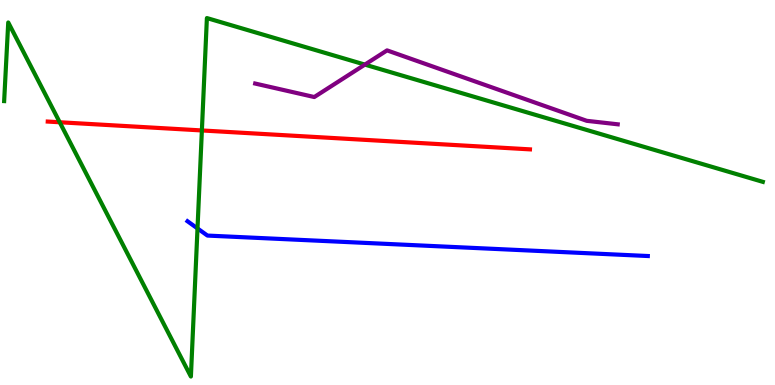[{'lines': ['blue', 'red'], 'intersections': []}, {'lines': ['green', 'red'], 'intersections': [{'x': 0.771, 'y': 6.82}, {'x': 2.6, 'y': 6.61}]}, {'lines': ['purple', 'red'], 'intersections': []}, {'lines': ['blue', 'green'], 'intersections': [{'x': 2.55, 'y': 4.07}]}, {'lines': ['blue', 'purple'], 'intersections': []}, {'lines': ['green', 'purple'], 'intersections': [{'x': 4.71, 'y': 8.32}]}]